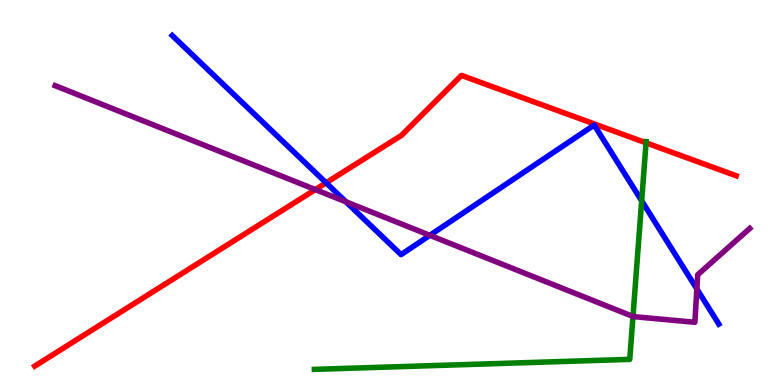[{'lines': ['blue', 'red'], 'intersections': [{'x': 4.21, 'y': 5.25}]}, {'lines': ['green', 'red'], 'intersections': [{'x': 8.34, 'y': 6.29}]}, {'lines': ['purple', 'red'], 'intersections': [{'x': 4.07, 'y': 5.08}]}, {'lines': ['blue', 'green'], 'intersections': [{'x': 8.28, 'y': 4.78}]}, {'lines': ['blue', 'purple'], 'intersections': [{'x': 4.46, 'y': 4.76}, {'x': 5.55, 'y': 3.89}, {'x': 8.99, 'y': 2.49}]}, {'lines': ['green', 'purple'], 'intersections': [{'x': 8.17, 'y': 1.78}]}]